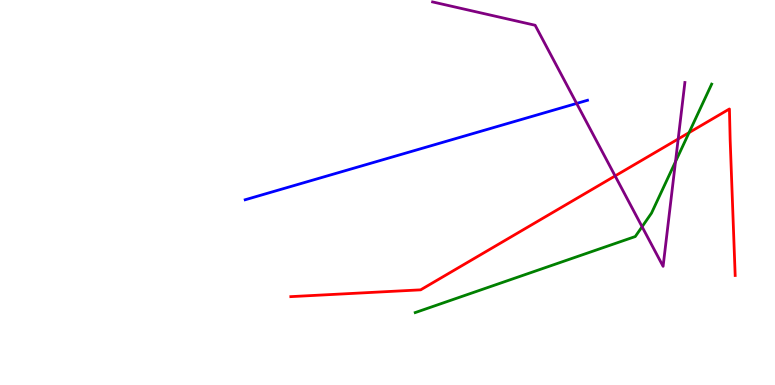[{'lines': ['blue', 'red'], 'intersections': []}, {'lines': ['green', 'red'], 'intersections': [{'x': 8.89, 'y': 6.56}]}, {'lines': ['purple', 'red'], 'intersections': [{'x': 7.94, 'y': 5.43}, {'x': 8.75, 'y': 6.39}]}, {'lines': ['blue', 'green'], 'intersections': []}, {'lines': ['blue', 'purple'], 'intersections': [{'x': 7.44, 'y': 7.31}]}, {'lines': ['green', 'purple'], 'intersections': [{'x': 8.28, 'y': 4.11}, {'x': 8.72, 'y': 5.8}]}]